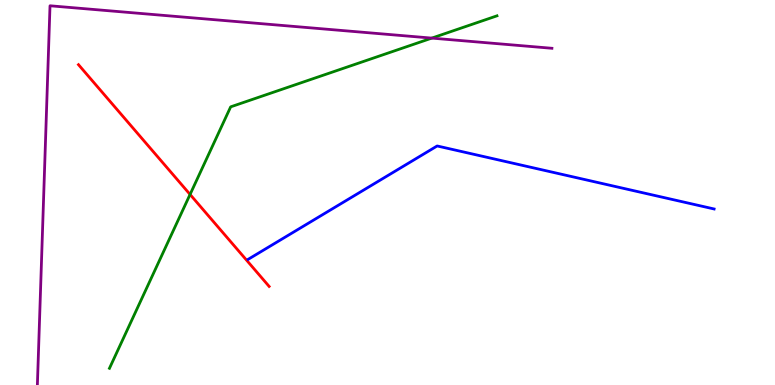[{'lines': ['blue', 'red'], 'intersections': []}, {'lines': ['green', 'red'], 'intersections': [{'x': 2.45, 'y': 4.95}]}, {'lines': ['purple', 'red'], 'intersections': []}, {'lines': ['blue', 'green'], 'intersections': []}, {'lines': ['blue', 'purple'], 'intersections': []}, {'lines': ['green', 'purple'], 'intersections': [{'x': 5.57, 'y': 9.01}]}]